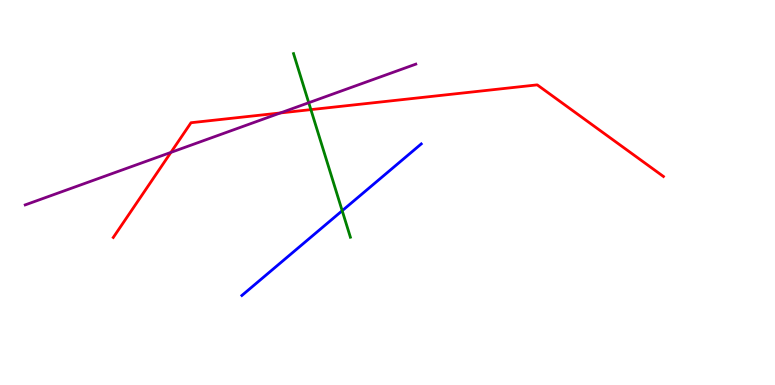[{'lines': ['blue', 'red'], 'intersections': []}, {'lines': ['green', 'red'], 'intersections': [{'x': 4.01, 'y': 7.15}]}, {'lines': ['purple', 'red'], 'intersections': [{'x': 2.21, 'y': 6.04}, {'x': 3.62, 'y': 7.07}]}, {'lines': ['blue', 'green'], 'intersections': [{'x': 4.42, 'y': 4.53}]}, {'lines': ['blue', 'purple'], 'intersections': []}, {'lines': ['green', 'purple'], 'intersections': [{'x': 3.98, 'y': 7.33}]}]